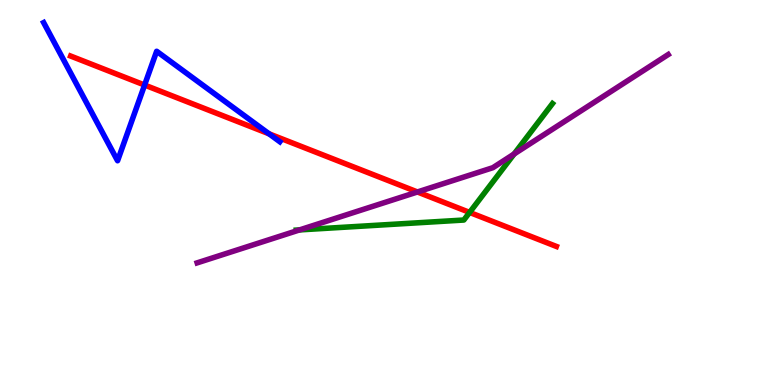[{'lines': ['blue', 'red'], 'intersections': [{'x': 1.87, 'y': 7.79}, {'x': 3.47, 'y': 6.52}]}, {'lines': ['green', 'red'], 'intersections': [{'x': 6.06, 'y': 4.48}]}, {'lines': ['purple', 'red'], 'intersections': [{'x': 5.39, 'y': 5.01}]}, {'lines': ['blue', 'green'], 'intersections': []}, {'lines': ['blue', 'purple'], 'intersections': []}, {'lines': ['green', 'purple'], 'intersections': [{'x': 3.87, 'y': 4.03}, {'x': 6.63, 'y': 6.0}]}]